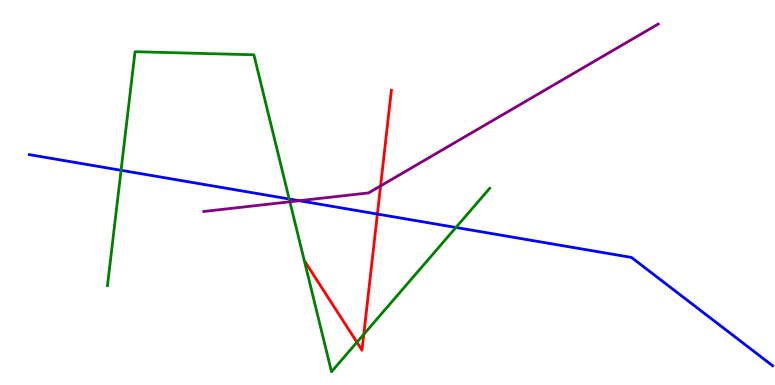[{'lines': ['blue', 'red'], 'intersections': [{'x': 4.87, 'y': 4.44}]}, {'lines': ['green', 'red'], 'intersections': [{'x': 4.61, 'y': 1.11}, {'x': 4.69, 'y': 1.32}]}, {'lines': ['purple', 'red'], 'intersections': [{'x': 4.91, 'y': 5.17}]}, {'lines': ['blue', 'green'], 'intersections': [{'x': 1.56, 'y': 5.58}, {'x': 3.73, 'y': 4.83}, {'x': 5.88, 'y': 4.09}]}, {'lines': ['blue', 'purple'], 'intersections': [{'x': 3.86, 'y': 4.79}]}, {'lines': ['green', 'purple'], 'intersections': [{'x': 3.74, 'y': 4.76}]}]